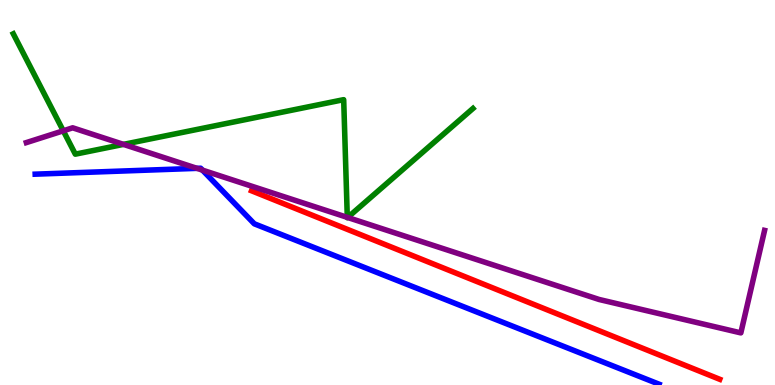[{'lines': ['blue', 'red'], 'intersections': []}, {'lines': ['green', 'red'], 'intersections': []}, {'lines': ['purple', 'red'], 'intersections': []}, {'lines': ['blue', 'green'], 'intersections': []}, {'lines': ['blue', 'purple'], 'intersections': [{'x': 2.54, 'y': 5.63}, {'x': 2.61, 'y': 5.58}]}, {'lines': ['green', 'purple'], 'intersections': [{'x': 0.817, 'y': 6.6}, {'x': 1.59, 'y': 6.25}, {'x': 4.48, 'y': 4.35}, {'x': 4.49, 'y': 4.35}]}]